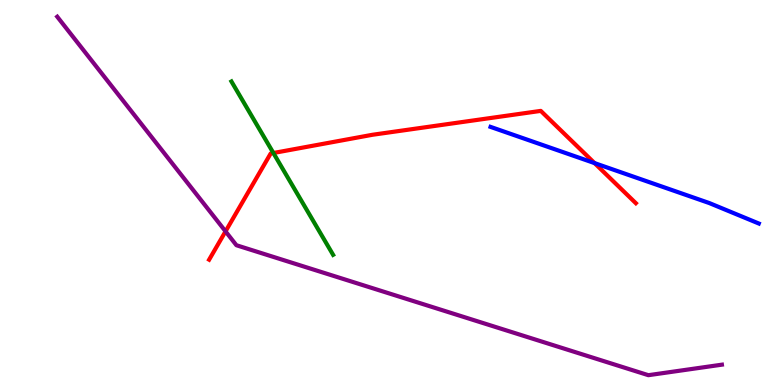[{'lines': ['blue', 'red'], 'intersections': [{'x': 7.67, 'y': 5.76}]}, {'lines': ['green', 'red'], 'intersections': [{'x': 3.53, 'y': 6.03}]}, {'lines': ['purple', 'red'], 'intersections': [{'x': 2.91, 'y': 3.99}]}, {'lines': ['blue', 'green'], 'intersections': []}, {'lines': ['blue', 'purple'], 'intersections': []}, {'lines': ['green', 'purple'], 'intersections': []}]